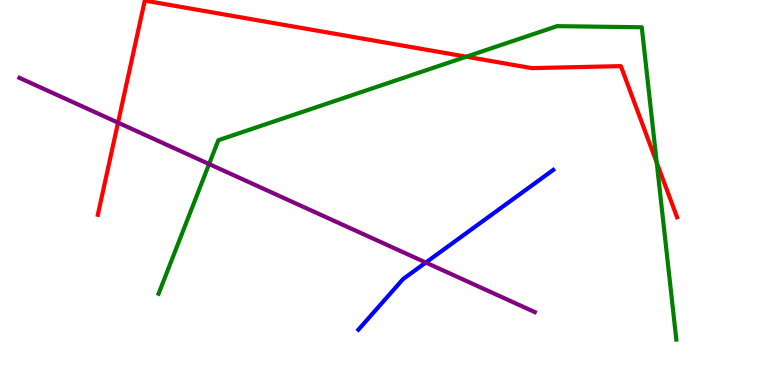[{'lines': ['blue', 'red'], 'intersections': []}, {'lines': ['green', 'red'], 'intersections': [{'x': 6.02, 'y': 8.53}, {'x': 8.47, 'y': 5.78}]}, {'lines': ['purple', 'red'], 'intersections': [{'x': 1.52, 'y': 6.81}]}, {'lines': ['blue', 'green'], 'intersections': []}, {'lines': ['blue', 'purple'], 'intersections': [{'x': 5.49, 'y': 3.18}]}, {'lines': ['green', 'purple'], 'intersections': [{'x': 2.7, 'y': 5.74}]}]